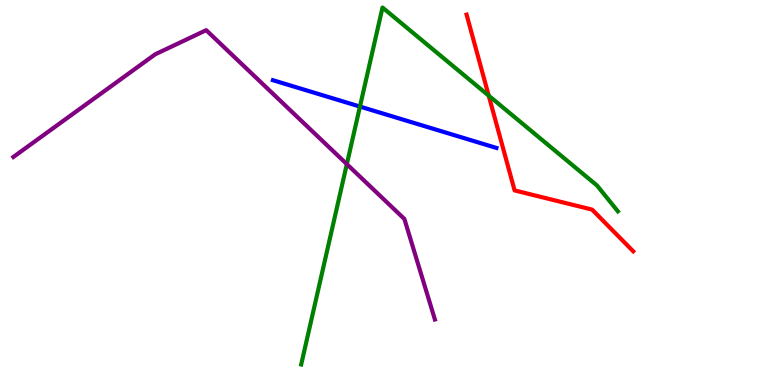[{'lines': ['blue', 'red'], 'intersections': []}, {'lines': ['green', 'red'], 'intersections': [{'x': 6.31, 'y': 7.52}]}, {'lines': ['purple', 'red'], 'intersections': []}, {'lines': ['blue', 'green'], 'intersections': [{'x': 4.64, 'y': 7.23}]}, {'lines': ['blue', 'purple'], 'intersections': []}, {'lines': ['green', 'purple'], 'intersections': [{'x': 4.48, 'y': 5.74}]}]